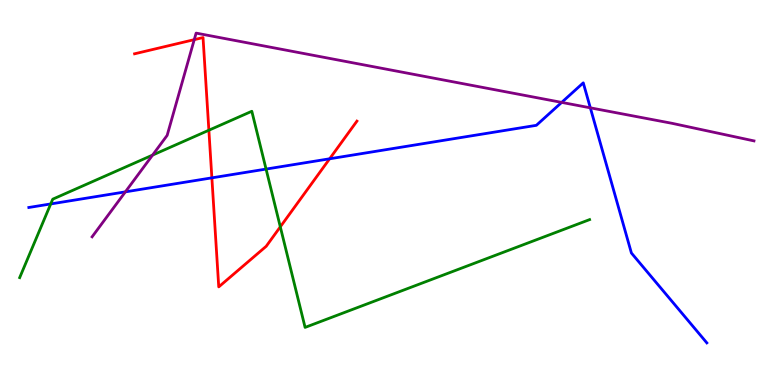[{'lines': ['blue', 'red'], 'intersections': [{'x': 2.73, 'y': 5.38}, {'x': 4.25, 'y': 5.88}]}, {'lines': ['green', 'red'], 'intersections': [{'x': 2.7, 'y': 6.62}, {'x': 3.62, 'y': 4.11}]}, {'lines': ['purple', 'red'], 'intersections': [{'x': 2.51, 'y': 8.97}]}, {'lines': ['blue', 'green'], 'intersections': [{'x': 0.655, 'y': 4.7}, {'x': 3.43, 'y': 5.61}]}, {'lines': ['blue', 'purple'], 'intersections': [{'x': 1.62, 'y': 5.02}, {'x': 7.25, 'y': 7.34}, {'x': 7.62, 'y': 7.2}]}, {'lines': ['green', 'purple'], 'intersections': [{'x': 1.97, 'y': 5.97}]}]